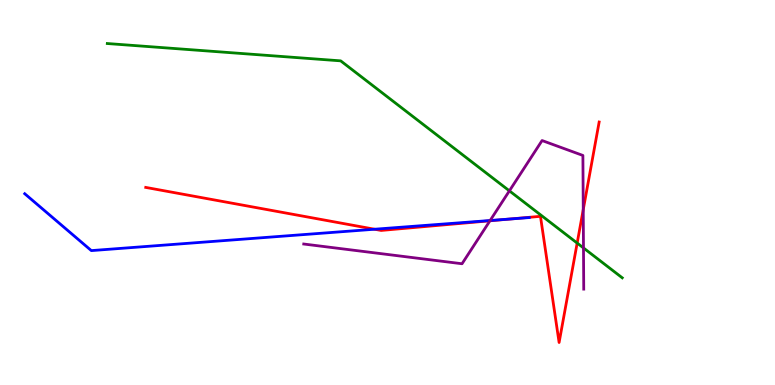[{'lines': ['blue', 'red'], 'intersections': [{'x': 4.83, 'y': 4.05}, {'x': 6.59, 'y': 4.31}]}, {'lines': ['green', 'red'], 'intersections': [{'x': 7.45, 'y': 3.69}]}, {'lines': ['purple', 'red'], 'intersections': [{'x': 6.32, 'y': 4.27}, {'x': 7.53, 'y': 4.56}]}, {'lines': ['blue', 'green'], 'intersections': []}, {'lines': ['blue', 'purple'], 'intersections': [{'x': 6.32, 'y': 4.27}]}, {'lines': ['green', 'purple'], 'intersections': [{'x': 6.57, 'y': 5.04}, {'x': 7.53, 'y': 3.56}]}]